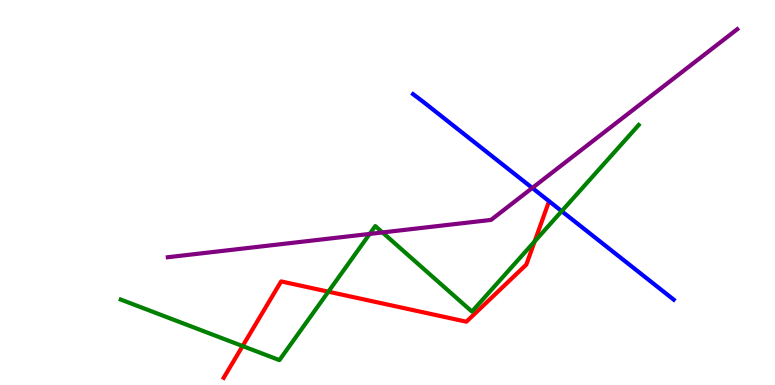[{'lines': ['blue', 'red'], 'intersections': []}, {'lines': ['green', 'red'], 'intersections': [{'x': 3.13, 'y': 1.01}, {'x': 4.24, 'y': 2.42}, {'x': 6.9, 'y': 3.73}]}, {'lines': ['purple', 'red'], 'intersections': []}, {'lines': ['blue', 'green'], 'intersections': [{'x': 7.25, 'y': 4.52}]}, {'lines': ['blue', 'purple'], 'intersections': [{'x': 6.87, 'y': 5.12}]}, {'lines': ['green', 'purple'], 'intersections': [{'x': 4.77, 'y': 3.92}, {'x': 4.94, 'y': 3.96}]}]